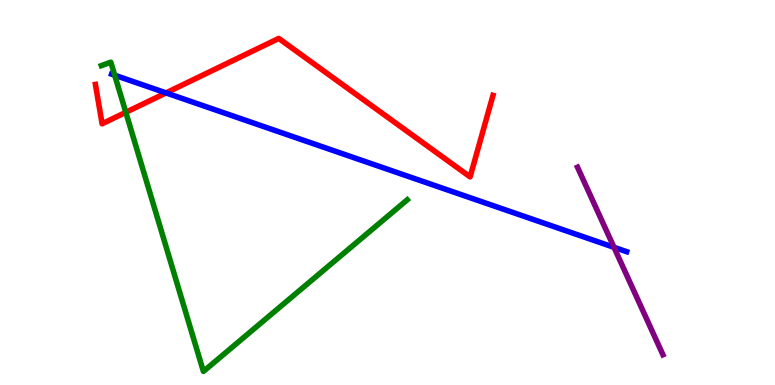[{'lines': ['blue', 'red'], 'intersections': [{'x': 2.14, 'y': 7.59}]}, {'lines': ['green', 'red'], 'intersections': [{'x': 1.62, 'y': 7.08}]}, {'lines': ['purple', 'red'], 'intersections': []}, {'lines': ['blue', 'green'], 'intersections': [{'x': 1.48, 'y': 8.05}]}, {'lines': ['blue', 'purple'], 'intersections': [{'x': 7.92, 'y': 3.58}]}, {'lines': ['green', 'purple'], 'intersections': []}]